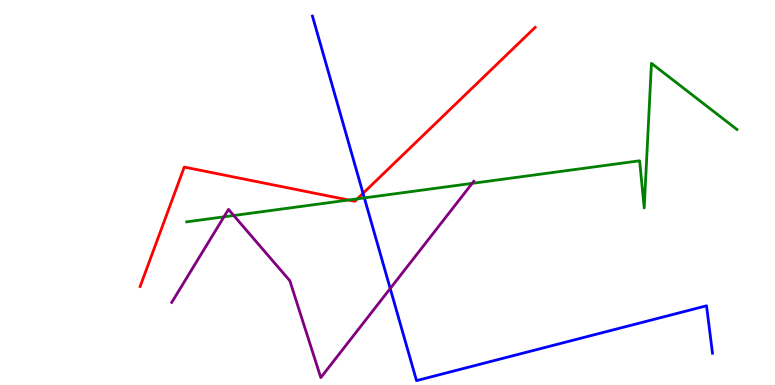[{'lines': ['blue', 'red'], 'intersections': [{'x': 4.68, 'y': 4.98}]}, {'lines': ['green', 'red'], 'intersections': [{'x': 4.5, 'y': 4.8}, {'x': 4.61, 'y': 4.84}]}, {'lines': ['purple', 'red'], 'intersections': []}, {'lines': ['blue', 'green'], 'intersections': [{'x': 4.7, 'y': 4.86}]}, {'lines': ['blue', 'purple'], 'intersections': [{'x': 5.04, 'y': 2.51}]}, {'lines': ['green', 'purple'], 'intersections': [{'x': 2.89, 'y': 4.37}, {'x': 3.02, 'y': 4.4}, {'x': 6.09, 'y': 5.24}]}]